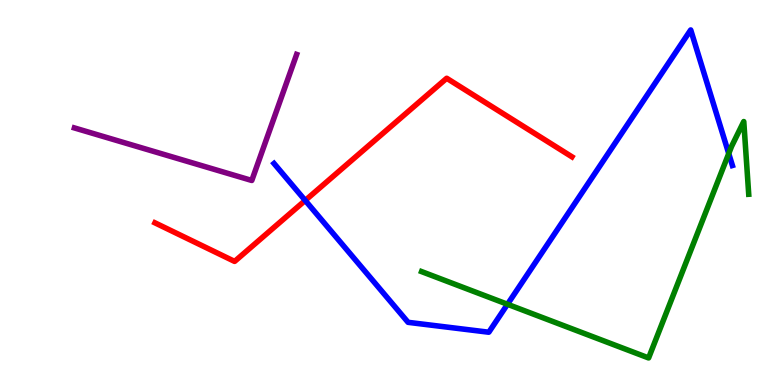[{'lines': ['blue', 'red'], 'intersections': [{'x': 3.94, 'y': 4.79}]}, {'lines': ['green', 'red'], 'intersections': []}, {'lines': ['purple', 'red'], 'intersections': []}, {'lines': ['blue', 'green'], 'intersections': [{'x': 6.55, 'y': 2.1}, {'x': 9.4, 'y': 6.01}]}, {'lines': ['blue', 'purple'], 'intersections': []}, {'lines': ['green', 'purple'], 'intersections': []}]